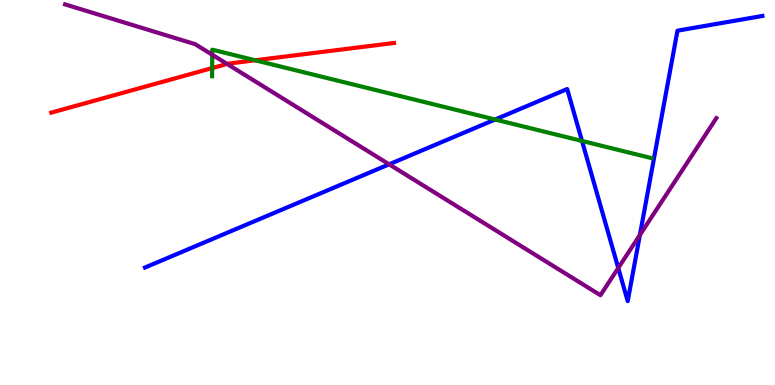[{'lines': ['blue', 'red'], 'intersections': []}, {'lines': ['green', 'red'], 'intersections': [{'x': 2.74, 'y': 8.23}, {'x': 3.29, 'y': 8.43}]}, {'lines': ['purple', 'red'], 'intersections': [{'x': 2.93, 'y': 8.34}]}, {'lines': ['blue', 'green'], 'intersections': [{'x': 6.39, 'y': 6.9}, {'x': 7.51, 'y': 6.34}]}, {'lines': ['blue', 'purple'], 'intersections': [{'x': 5.02, 'y': 5.73}, {'x': 7.98, 'y': 3.04}, {'x': 8.26, 'y': 3.9}]}, {'lines': ['green', 'purple'], 'intersections': [{'x': 2.74, 'y': 8.58}]}]